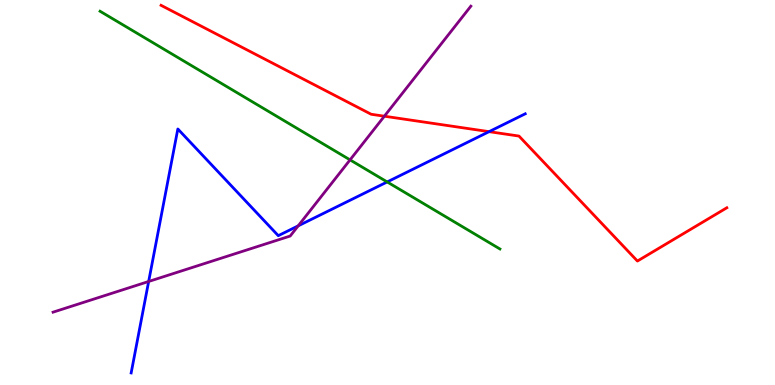[{'lines': ['blue', 'red'], 'intersections': [{'x': 6.31, 'y': 6.58}]}, {'lines': ['green', 'red'], 'intersections': []}, {'lines': ['purple', 'red'], 'intersections': [{'x': 4.96, 'y': 6.98}]}, {'lines': ['blue', 'green'], 'intersections': [{'x': 5.0, 'y': 5.27}]}, {'lines': ['blue', 'purple'], 'intersections': [{'x': 1.92, 'y': 2.69}, {'x': 3.85, 'y': 4.13}]}, {'lines': ['green', 'purple'], 'intersections': [{'x': 4.52, 'y': 5.85}]}]